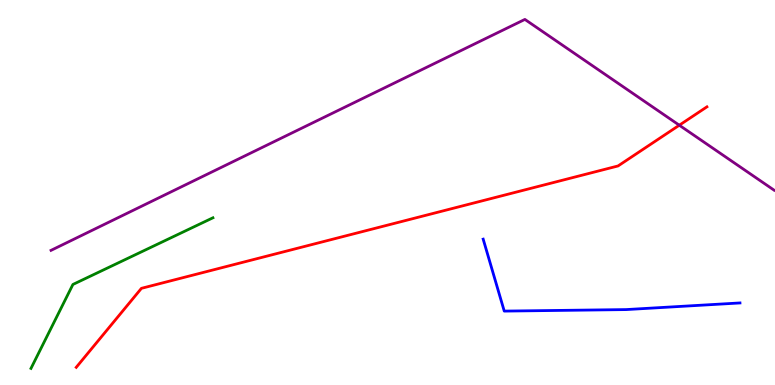[{'lines': ['blue', 'red'], 'intersections': []}, {'lines': ['green', 'red'], 'intersections': []}, {'lines': ['purple', 'red'], 'intersections': [{'x': 8.77, 'y': 6.75}]}, {'lines': ['blue', 'green'], 'intersections': []}, {'lines': ['blue', 'purple'], 'intersections': []}, {'lines': ['green', 'purple'], 'intersections': []}]